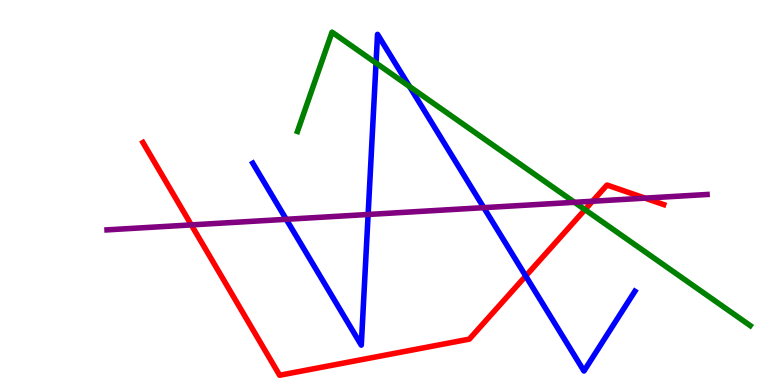[{'lines': ['blue', 'red'], 'intersections': [{'x': 6.78, 'y': 2.83}]}, {'lines': ['green', 'red'], 'intersections': [{'x': 7.55, 'y': 4.55}]}, {'lines': ['purple', 'red'], 'intersections': [{'x': 2.47, 'y': 4.16}, {'x': 7.65, 'y': 4.77}, {'x': 8.32, 'y': 4.85}]}, {'lines': ['blue', 'green'], 'intersections': [{'x': 4.85, 'y': 8.36}, {'x': 5.28, 'y': 7.75}]}, {'lines': ['blue', 'purple'], 'intersections': [{'x': 3.69, 'y': 4.3}, {'x': 4.75, 'y': 4.43}, {'x': 6.24, 'y': 4.61}]}, {'lines': ['green', 'purple'], 'intersections': [{'x': 7.41, 'y': 4.75}]}]